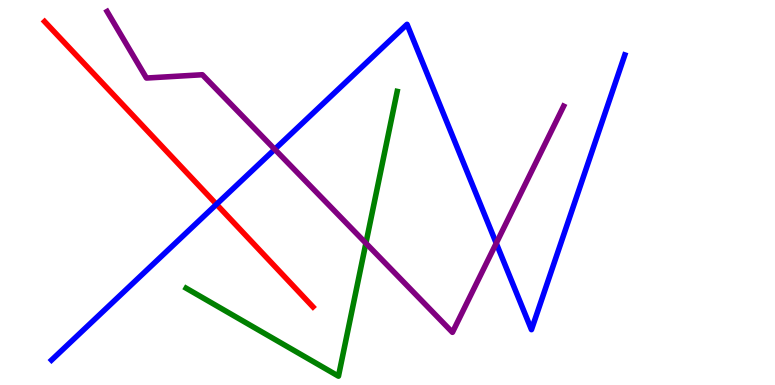[{'lines': ['blue', 'red'], 'intersections': [{'x': 2.79, 'y': 4.69}]}, {'lines': ['green', 'red'], 'intersections': []}, {'lines': ['purple', 'red'], 'intersections': []}, {'lines': ['blue', 'green'], 'intersections': []}, {'lines': ['blue', 'purple'], 'intersections': [{'x': 3.54, 'y': 6.12}, {'x': 6.4, 'y': 3.68}]}, {'lines': ['green', 'purple'], 'intersections': [{'x': 4.72, 'y': 3.68}]}]